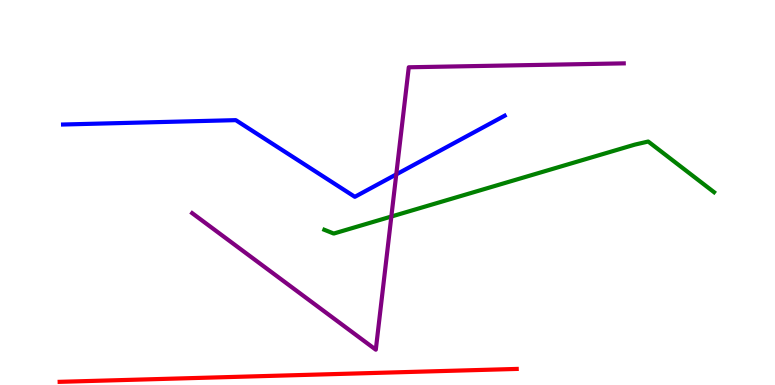[{'lines': ['blue', 'red'], 'intersections': []}, {'lines': ['green', 'red'], 'intersections': []}, {'lines': ['purple', 'red'], 'intersections': []}, {'lines': ['blue', 'green'], 'intersections': []}, {'lines': ['blue', 'purple'], 'intersections': [{'x': 5.11, 'y': 5.47}]}, {'lines': ['green', 'purple'], 'intersections': [{'x': 5.05, 'y': 4.38}]}]